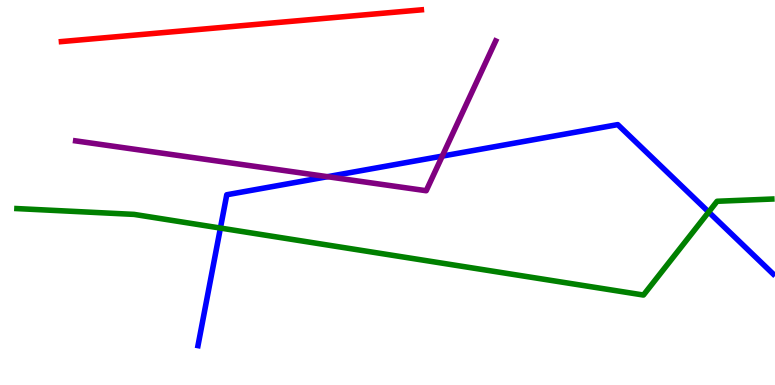[{'lines': ['blue', 'red'], 'intersections': []}, {'lines': ['green', 'red'], 'intersections': []}, {'lines': ['purple', 'red'], 'intersections': []}, {'lines': ['blue', 'green'], 'intersections': [{'x': 2.84, 'y': 4.08}, {'x': 9.14, 'y': 4.49}]}, {'lines': ['blue', 'purple'], 'intersections': [{'x': 4.23, 'y': 5.41}, {'x': 5.71, 'y': 5.95}]}, {'lines': ['green', 'purple'], 'intersections': []}]